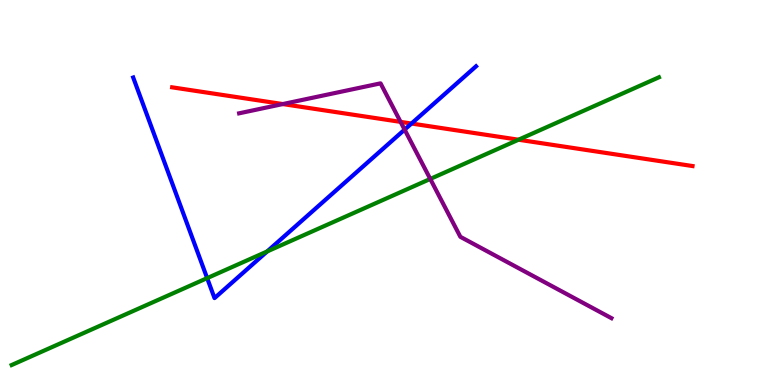[{'lines': ['blue', 'red'], 'intersections': [{'x': 5.31, 'y': 6.79}]}, {'lines': ['green', 'red'], 'intersections': [{'x': 6.69, 'y': 6.37}]}, {'lines': ['purple', 'red'], 'intersections': [{'x': 3.65, 'y': 7.3}, {'x': 5.17, 'y': 6.83}]}, {'lines': ['blue', 'green'], 'intersections': [{'x': 2.67, 'y': 2.78}, {'x': 3.45, 'y': 3.47}]}, {'lines': ['blue', 'purple'], 'intersections': [{'x': 5.22, 'y': 6.63}]}, {'lines': ['green', 'purple'], 'intersections': [{'x': 5.55, 'y': 5.35}]}]